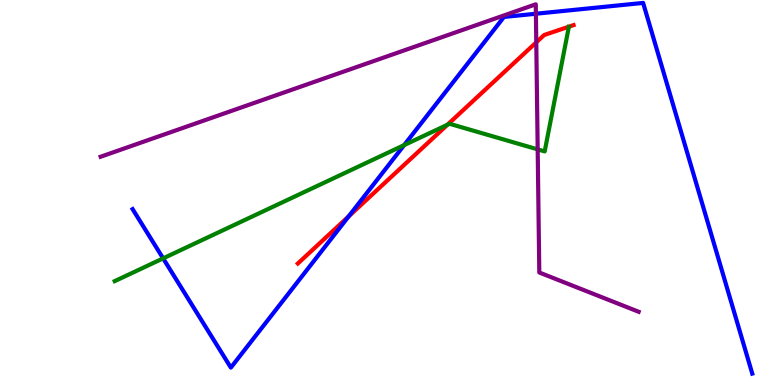[{'lines': ['blue', 'red'], 'intersections': [{'x': 4.5, 'y': 4.38}]}, {'lines': ['green', 'red'], 'intersections': [{'x': 5.77, 'y': 6.76}]}, {'lines': ['purple', 'red'], 'intersections': [{'x': 6.92, 'y': 8.9}]}, {'lines': ['blue', 'green'], 'intersections': [{'x': 2.1, 'y': 3.29}, {'x': 5.21, 'y': 6.23}]}, {'lines': ['blue', 'purple'], 'intersections': [{'x': 6.91, 'y': 9.64}]}, {'lines': ['green', 'purple'], 'intersections': [{'x': 6.94, 'y': 6.12}]}]